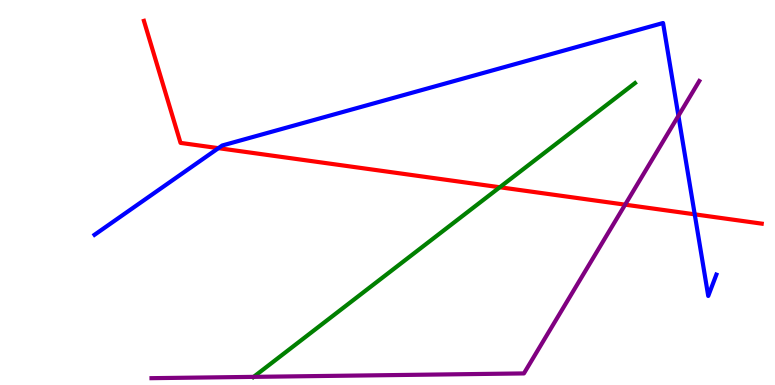[{'lines': ['blue', 'red'], 'intersections': [{'x': 2.82, 'y': 6.15}, {'x': 8.96, 'y': 4.43}]}, {'lines': ['green', 'red'], 'intersections': [{'x': 6.45, 'y': 5.14}]}, {'lines': ['purple', 'red'], 'intersections': [{'x': 8.07, 'y': 4.68}]}, {'lines': ['blue', 'green'], 'intersections': []}, {'lines': ['blue', 'purple'], 'intersections': [{'x': 8.75, 'y': 6.99}]}, {'lines': ['green', 'purple'], 'intersections': [{'x': 3.27, 'y': 0.211}]}]